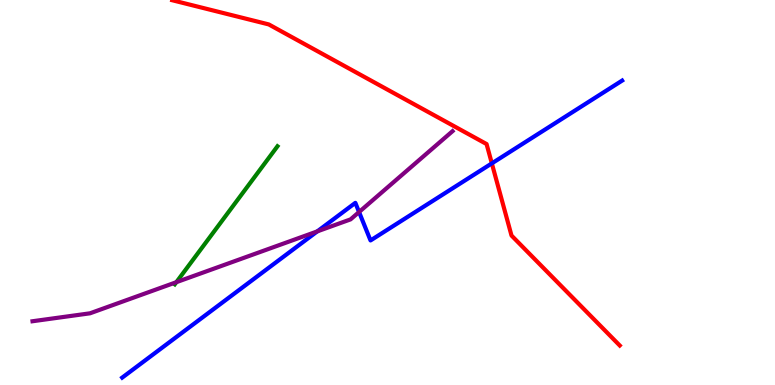[{'lines': ['blue', 'red'], 'intersections': [{'x': 6.35, 'y': 5.76}]}, {'lines': ['green', 'red'], 'intersections': []}, {'lines': ['purple', 'red'], 'intersections': []}, {'lines': ['blue', 'green'], 'intersections': []}, {'lines': ['blue', 'purple'], 'intersections': [{'x': 4.09, 'y': 3.99}, {'x': 4.63, 'y': 4.49}]}, {'lines': ['green', 'purple'], 'intersections': [{'x': 2.28, 'y': 2.67}]}]